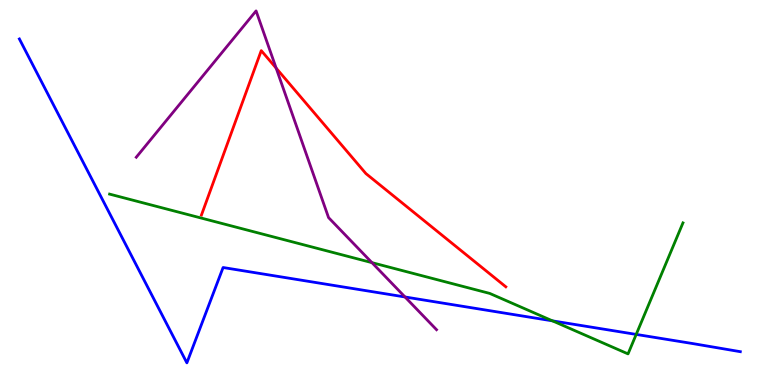[{'lines': ['blue', 'red'], 'intersections': []}, {'lines': ['green', 'red'], 'intersections': []}, {'lines': ['purple', 'red'], 'intersections': [{'x': 3.56, 'y': 8.23}]}, {'lines': ['blue', 'green'], 'intersections': [{'x': 7.13, 'y': 1.67}, {'x': 8.21, 'y': 1.31}]}, {'lines': ['blue', 'purple'], 'intersections': [{'x': 5.23, 'y': 2.29}]}, {'lines': ['green', 'purple'], 'intersections': [{'x': 4.8, 'y': 3.18}]}]